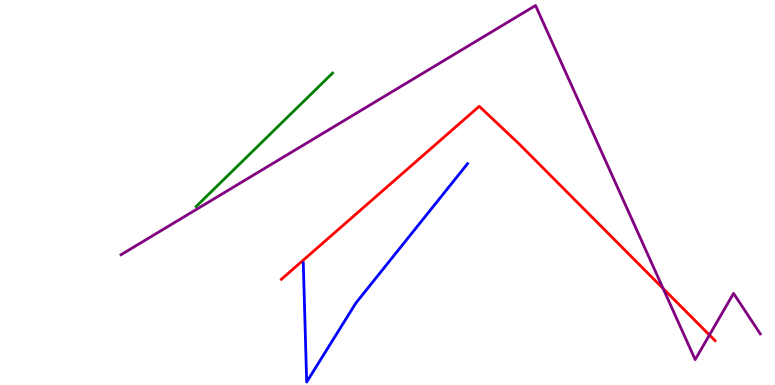[{'lines': ['blue', 'red'], 'intersections': []}, {'lines': ['green', 'red'], 'intersections': []}, {'lines': ['purple', 'red'], 'intersections': [{'x': 8.56, 'y': 2.51}, {'x': 9.15, 'y': 1.3}]}, {'lines': ['blue', 'green'], 'intersections': []}, {'lines': ['blue', 'purple'], 'intersections': []}, {'lines': ['green', 'purple'], 'intersections': []}]